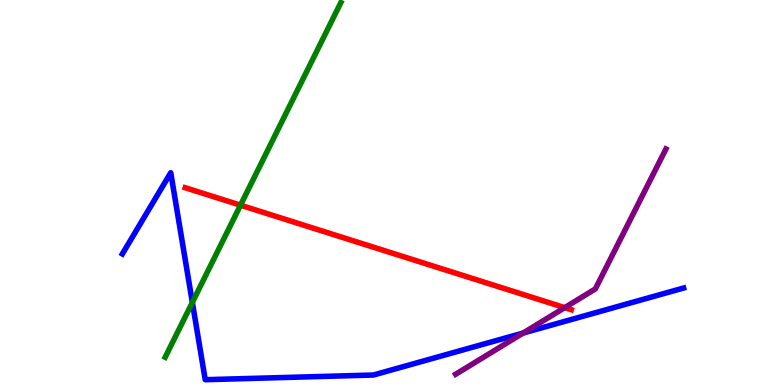[{'lines': ['blue', 'red'], 'intersections': []}, {'lines': ['green', 'red'], 'intersections': [{'x': 3.1, 'y': 4.67}]}, {'lines': ['purple', 'red'], 'intersections': [{'x': 7.29, 'y': 2.01}]}, {'lines': ['blue', 'green'], 'intersections': [{'x': 2.48, 'y': 2.15}]}, {'lines': ['blue', 'purple'], 'intersections': [{'x': 6.75, 'y': 1.35}]}, {'lines': ['green', 'purple'], 'intersections': []}]